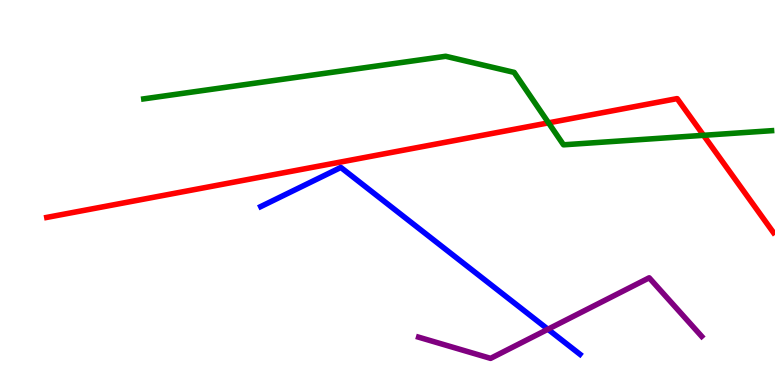[{'lines': ['blue', 'red'], 'intersections': []}, {'lines': ['green', 'red'], 'intersections': [{'x': 7.08, 'y': 6.81}, {'x': 9.08, 'y': 6.49}]}, {'lines': ['purple', 'red'], 'intersections': []}, {'lines': ['blue', 'green'], 'intersections': []}, {'lines': ['blue', 'purple'], 'intersections': [{'x': 7.07, 'y': 1.45}]}, {'lines': ['green', 'purple'], 'intersections': []}]